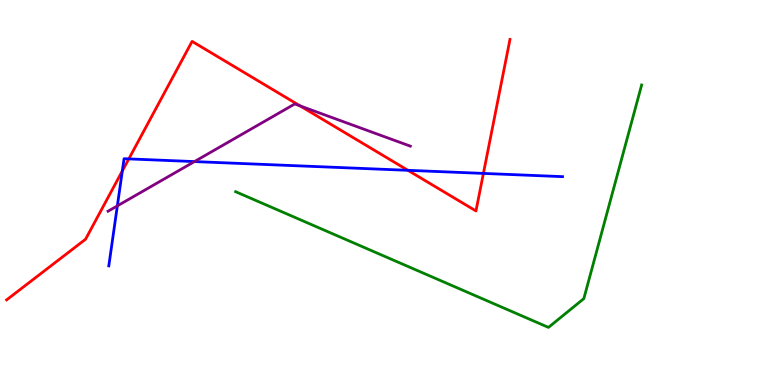[{'lines': ['blue', 'red'], 'intersections': [{'x': 1.58, 'y': 5.56}, {'x': 1.66, 'y': 5.87}, {'x': 5.26, 'y': 5.58}, {'x': 6.24, 'y': 5.5}]}, {'lines': ['green', 'red'], 'intersections': []}, {'lines': ['purple', 'red'], 'intersections': [{'x': 3.87, 'y': 7.25}]}, {'lines': ['blue', 'green'], 'intersections': []}, {'lines': ['blue', 'purple'], 'intersections': [{'x': 1.51, 'y': 4.65}, {'x': 2.51, 'y': 5.8}]}, {'lines': ['green', 'purple'], 'intersections': []}]